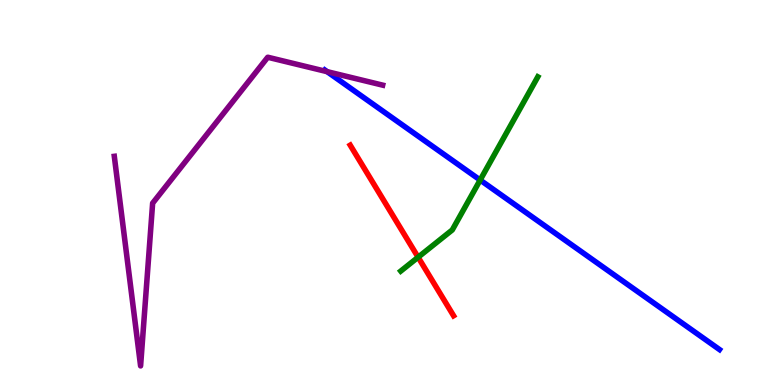[{'lines': ['blue', 'red'], 'intersections': []}, {'lines': ['green', 'red'], 'intersections': [{'x': 5.4, 'y': 3.32}]}, {'lines': ['purple', 'red'], 'intersections': []}, {'lines': ['blue', 'green'], 'intersections': [{'x': 6.2, 'y': 5.32}]}, {'lines': ['blue', 'purple'], 'intersections': [{'x': 4.22, 'y': 8.14}]}, {'lines': ['green', 'purple'], 'intersections': []}]